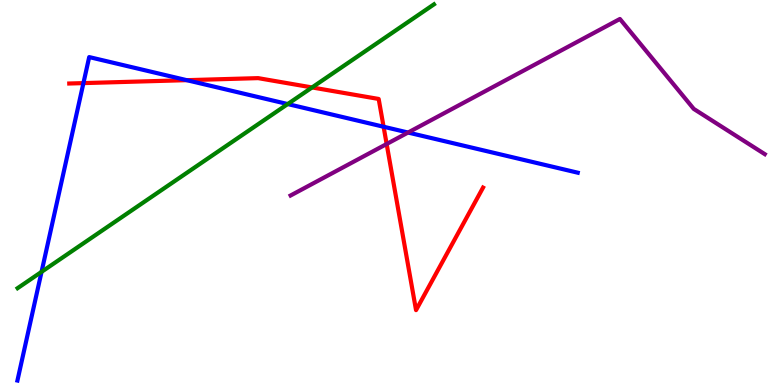[{'lines': ['blue', 'red'], 'intersections': [{'x': 1.08, 'y': 7.84}, {'x': 2.41, 'y': 7.92}, {'x': 4.95, 'y': 6.71}]}, {'lines': ['green', 'red'], 'intersections': [{'x': 4.03, 'y': 7.73}]}, {'lines': ['purple', 'red'], 'intersections': [{'x': 4.99, 'y': 6.26}]}, {'lines': ['blue', 'green'], 'intersections': [{'x': 0.536, 'y': 2.94}, {'x': 3.71, 'y': 7.3}]}, {'lines': ['blue', 'purple'], 'intersections': [{'x': 5.27, 'y': 6.56}]}, {'lines': ['green', 'purple'], 'intersections': []}]